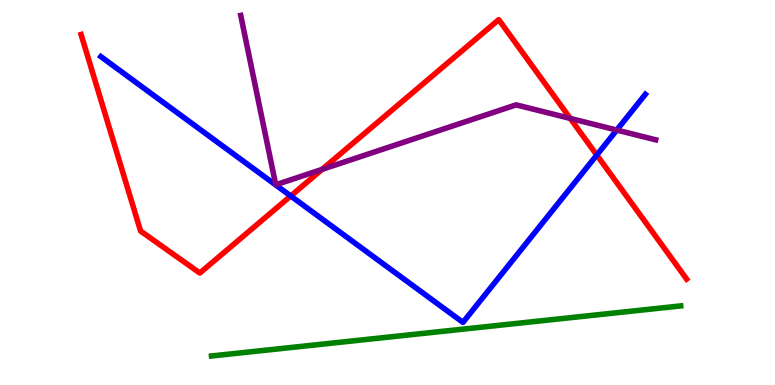[{'lines': ['blue', 'red'], 'intersections': [{'x': 3.75, 'y': 4.91}, {'x': 7.7, 'y': 5.97}]}, {'lines': ['green', 'red'], 'intersections': []}, {'lines': ['purple', 'red'], 'intersections': [{'x': 4.16, 'y': 5.6}, {'x': 7.36, 'y': 6.92}]}, {'lines': ['blue', 'green'], 'intersections': []}, {'lines': ['blue', 'purple'], 'intersections': [{'x': 7.96, 'y': 6.62}]}, {'lines': ['green', 'purple'], 'intersections': []}]